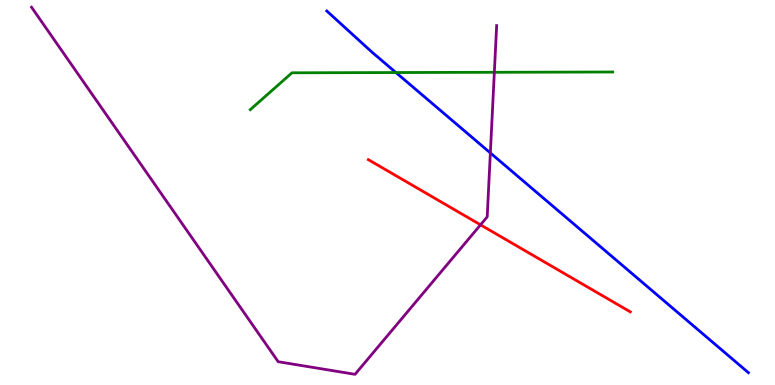[{'lines': ['blue', 'red'], 'intersections': []}, {'lines': ['green', 'red'], 'intersections': []}, {'lines': ['purple', 'red'], 'intersections': [{'x': 6.2, 'y': 4.16}]}, {'lines': ['blue', 'green'], 'intersections': [{'x': 5.11, 'y': 8.12}]}, {'lines': ['blue', 'purple'], 'intersections': [{'x': 6.33, 'y': 6.03}]}, {'lines': ['green', 'purple'], 'intersections': [{'x': 6.38, 'y': 8.12}]}]